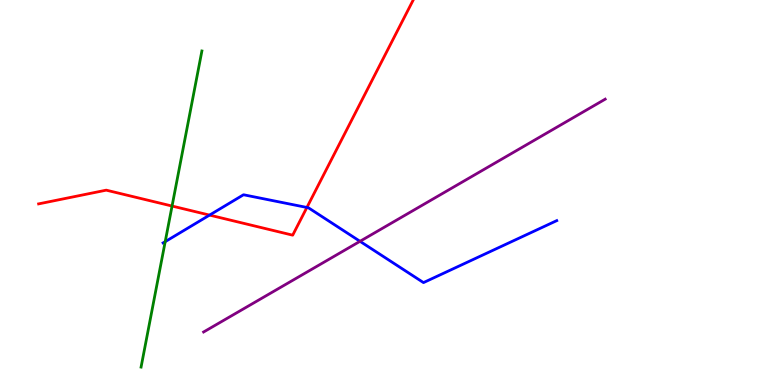[{'lines': ['blue', 'red'], 'intersections': [{'x': 2.7, 'y': 4.41}, {'x': 3.96, 'y': 4.61}]}, {'lines': ['green', 'red'], 'intersections': [{'x': 2.22, 'y': 4.65}]}, {'lines': ['purple', 'red'], 'intersections': []}, {'lines': ['blue', 'green'], 'intersections': [{'x': 2.13, 'y': 3.72}]}, {'lines': ['blue', 'purple'], 'intersections': [{'x': 4.65, 'y': 3.73}]}, {'lines': ['green', 'purple'], 'intersections': []}]